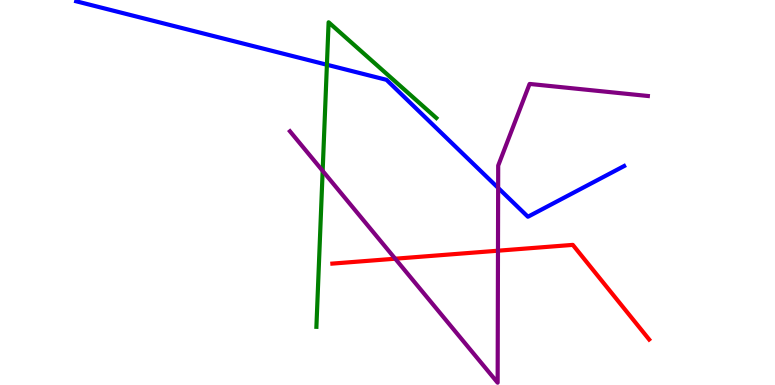[{'lines': ['blue', 'red'], 'intersections': []}, {'lines': ['green', 'red'], 'intersections': []}, {'lines': ['purple', 'red'], 'intersections': [{'x': 5.1, 'y': 3.28}, {'x': 6.43, 'y': 3.49}]}, {'lines': ['blue', 'green'], 'intersections': [{'x': 4.22, 'y': 8.32}]}, {'lines': ['blue', 'purple'], 'intersections': [{'x': 6.43, 'y': 5.12}]}, {'lines': ['green', 'purple'], 'intersections': [{'x': 4.16, 'y': 5.56}]}]